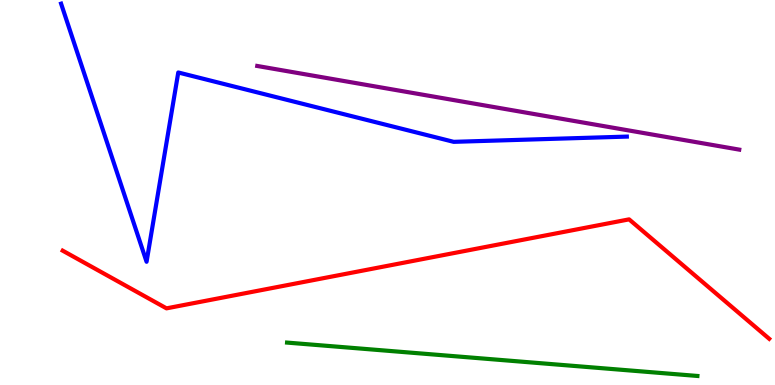[{'lines': ['blue', 'red'], 'intersections': []}, {'lines': ['green', 'red'], 'intersections': []}, {'lines': ['purple', 'red'], 'intersections': []}, {'lines': ['blue', 'green'], 'intersections': []}, {'lines': ['blue', 'purple'], 'intersections': []}, {'lines': ['green', 'purple'], 'intersections': []}]